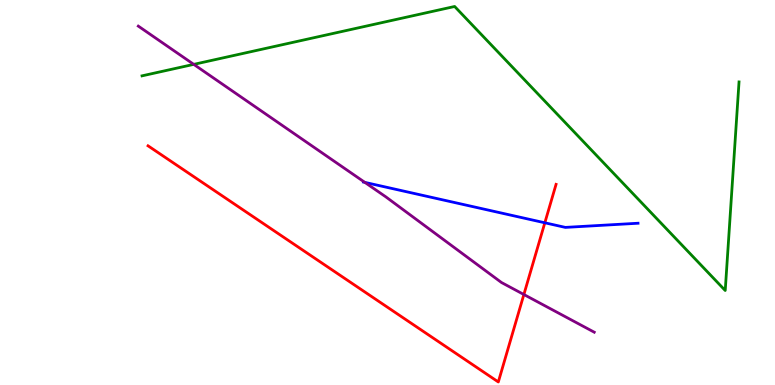[{'lines': ['blue', 'red'], 'intersections': [{'x': 7.03, 'y': 4.21}]}, {'lines': ['green', 'red'], 'intersections': []}, {'lines': ['purple', 'red'], 'intersections': [{'x': 6.76, 'y': 2.35}]}, {'lines': ['blue', 'green'], 'intersections': []}, {'lines': ['blue', 'purple'], 'intersections': [{'x': 4.71, 'y': 5.26}]}, {'lines': ['green', 'purple'], 'intersections': [{'x': 2.5, 'y': 8.33}]}]